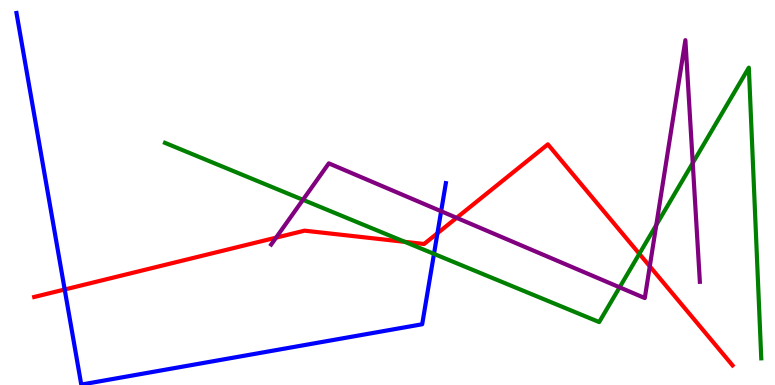[{'lines': ['blue', 'red'], 'intersections': [{'x': 0.835, 'y': 2.48}, {'x': 5.64, 'y': 3.94}]}, {'lines': ['green', 'red'], 'intersections': [{'x': 5.22, 'y': 3.72}, {'x': 8.25, 'y': 3.41}]}, {'lines': ['purple', 'red'], 'intersections': [{'x': 3.56, 'y': 3.83}, {'x': 5.89, 'y': 4.34}, {'x': 8.38, 'y': 3.08}]}, {'lines': ['blue', 'green'], 'intersections': [{'x': 5.6, 'y': 3.41}]}, {'lines': ['blue', 'purple'], 'intersections': [{'x': 5.69, 'y': 4.51}]}, {'lines': ['green', 'purple'], 'intersections': [{'x': 3.91, 'y': 4.81}, {'x': 8.0, 'y': 2.54}, {'x': 8.47, 'y': 4.16}, {'x': 8.94, 'y': 5.77}]}]